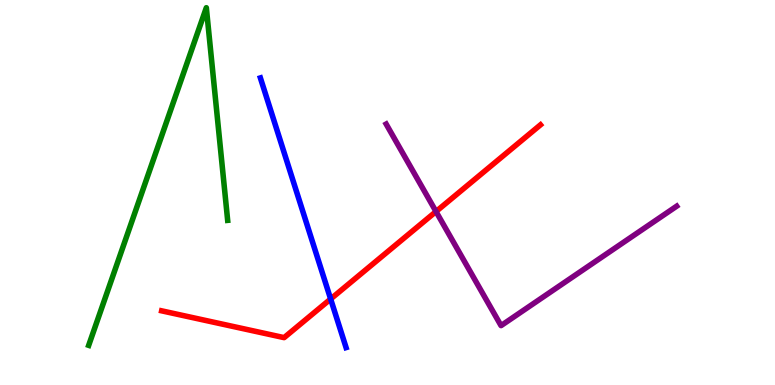[{'lines': ['blue', 'red'], 'intersections': [{'x': 4.27, 'y': 2.23}]}, {'lines': ['green', 'red'], 'intersections': []}, {'lines': ['purple', 'red'], 'intersections': [{'x': 5.63, 'y': 4.51}]}, {'lines': ['blue', 'green'], 'intersections': []}, {'lines': ['blue', 'purple'], 'intersections': []}, {'lines': ['green', 'purple'], 'intersections': []}]